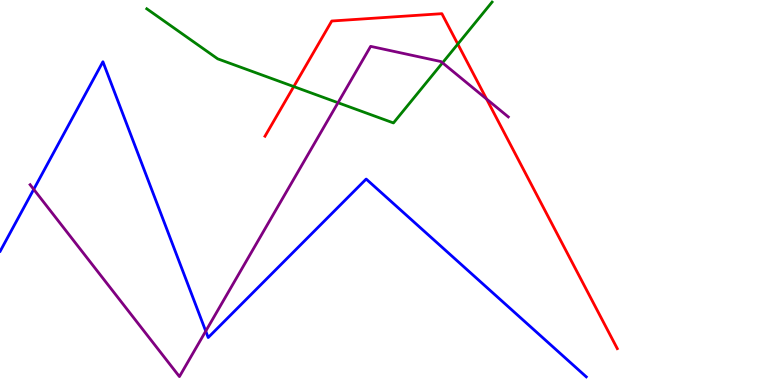[{'lines': ['blue', 'red'], 'intersections': []}, {'lines': ['green', 'red'], 'intersections': [{'x': 3.79, 'y': 7.75}, {'x': 5.91, 'y': 8.85}]}, {'lines': ['purple', 'red'], 'intersections': [{'x': 6.28, 'y': 7.43}]}, {'lines': ['blue', 'green'], 'intersections': []}, {'lines': ['blue', 'purple'], 'intersections': [{'x': 0.435, 'y': 5.08}, {'x': 2.65, 'y': 1.4}]}, {'lines': ['green', 'purple'], 'intersections': [{'x': 4.36, 'y': 7.33}, {'x': 5.71, 'y': 8.37}]}]